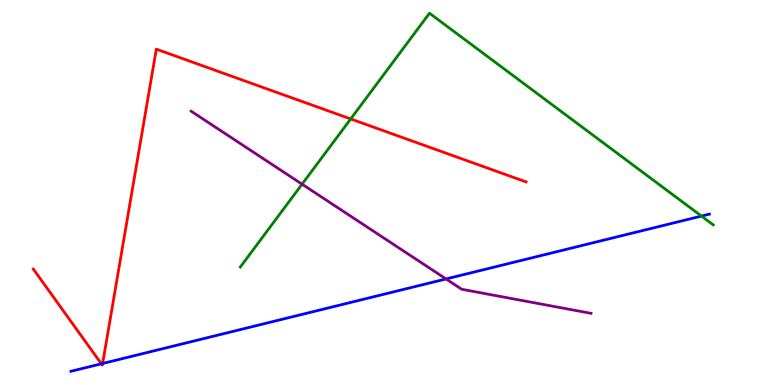[{'lines': ['blue', 'red'], 'intersections': [{'x': 1.31, 'y': 0.551}, {'x': 1.32, 'y': 0.559}]}, {'lines': ['green', 'red'], 'intersections': [{'x': 4.53, 'y': 6.91}]}, {'lines': ['purple', 'red'], 'intersections': []}, {'lines': ['blue', 'green'], 'intersections': [{'x': 9.05, 'y': 4.39}]}, {'lines': ['blue', 'purple'], 'intersections': [{'x': 5.76, 'y': 2.75}]}, {'lines': ['green', 'purple'], 'intersections': [{'x': 3.9, 'y': 5.22}]}]